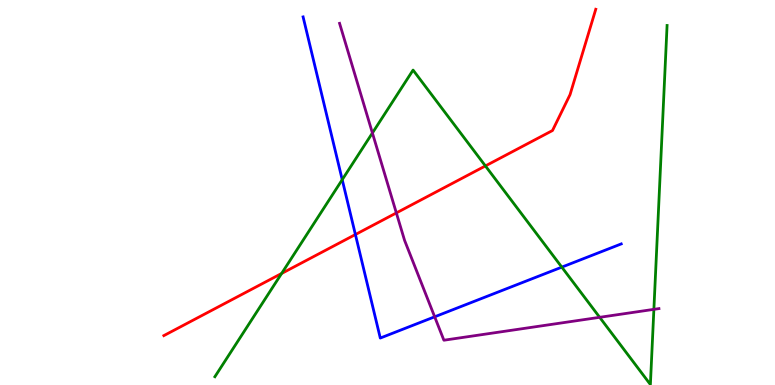[{'lines': ['blue', 'red'], 'intersections': [{'x': 4.59, 'y': 3.91}]}, {'lines': ['green', 'red'], 'intersections': [{'x': 3.63, 'y': 2.9}, {'x': 6.26, 'y': 5.69}]}, {'lines': ['purple', 'red'], 'intersections': [{'x': 5.11, 'y': 4.47}]}, {'lines': ['blue', 'green'], 'intersections': [{'x': 4.42, 'y': 5.33}, {'x': 7.25, 'y': 3.06}]}, {'lines': ['blue', 'purple'], 'intersections': [{'x': 5.61, 'y': 1.77}]}, {'lines': ['green', 'purple'], 'intersections': [{'x': 4.81, 'y': 6.55}, {'x': 7.74, 'y': 1.76}, {'x': 8.44, 'y': 1.97}]}]